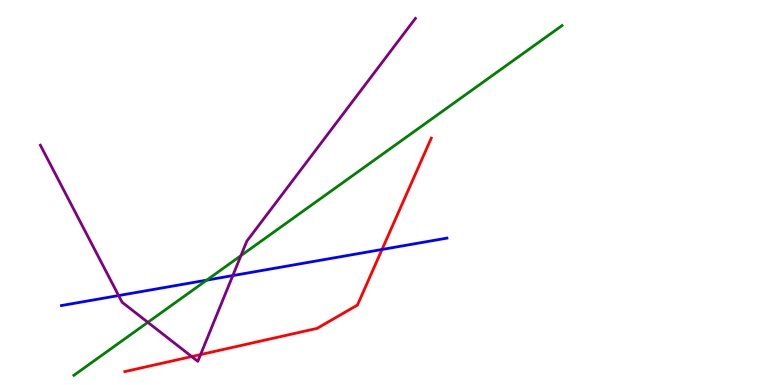[{'lines': ['blue', 'red'], 'intersections': [{'x': 4.93, 'y': 3.52}]}, {'lines': ['green', 'red'], 'intersections': []}, {'lines': ['purple', 'red'], 'intersections': [{'x': 2.47, 'y': 0.739}, {'x': 2.59, 'y': 0.79}]}, {'lines': ['blue', 'green'], 'intersections': [{'x': 2.67, 'y': 2.72}]}, {'lines': ['blue', 'purple'], 'intersections': [{'x': 1.53, 'y': 2.32}, {'x': 3.0, 'y': 2.84}]}, {'lines': ['green', 'purple'], 'intersections': [{'x': 1.91, 'y': 1.63}, {'x': 3.11, 'y': 3.36}]}]